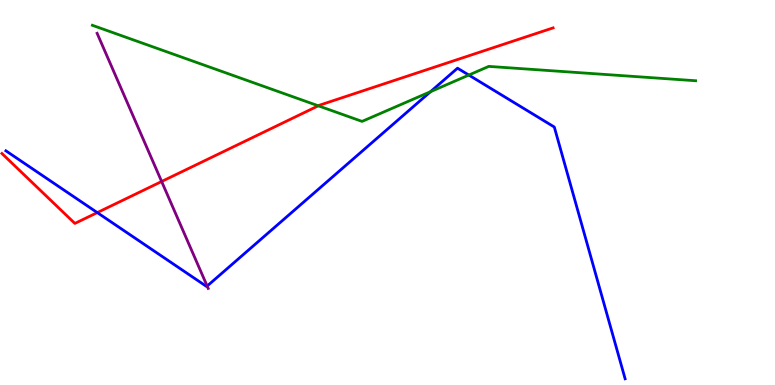[{'lines': ['blue', 'red'], 'intersections': [{'x': 1.26, 'y': 4.48}]}, {'lines': ['green', 'red'], 'intersections': [{'x': 4.11, 'y': 7.25}]}, {'lines': ['purple', 'red'], 'intersections': [{'x': 2.09, 'y': 5.29}]}, {'lines': ['blue', 'green'], 'intersections': [{'x': 5.56, 'y': 7.62}, {'x': 6.05, 'y': 8.05}]}, {'lines': ['blue', 'purple'], 'intersections': [{'x': 2.67, 'y': 2.57}]}, {'lines': ['green', 'purple'], 'intersections': []}]